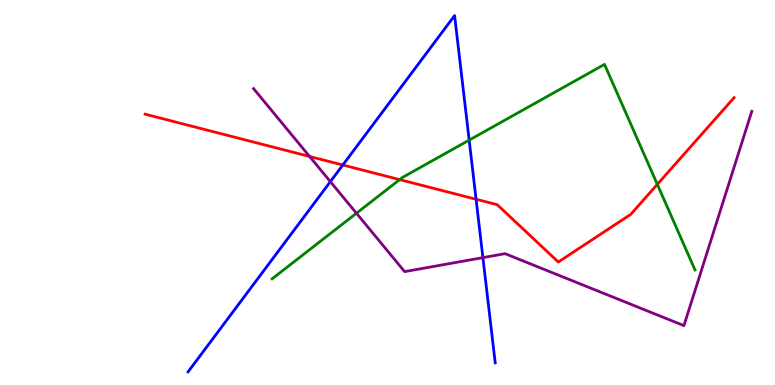[{'lines': ['blue', 'red'], 'intersections': [{'x': 4.42, 'y': 5.71}, {'x': 6.14, 'y': 4.82}]}, {'lines': ['green', 'red'], 'intersections': [{'x': 5.16, 'y': 5.33}, {'x': 8.48, 'y': 5.21}]}, {'lines': ['purple', 'red'], 'intersections': [{'x': 3.99, 'y': 5.94}]}, {'lines': ['blue', 'green'], 'intersections': [{'x': 6.05, 'y': 6.36}]}, {'lines': ['blue', 'purple'], 'intersections': [{'x': 4.26, 'y': 5.28}, {'x': 6.23, 'y': 3.31}]}, {'lines': ['green', 'purple'], 'intersections': [{'x': 4.6, 'y': 4.46}]}]